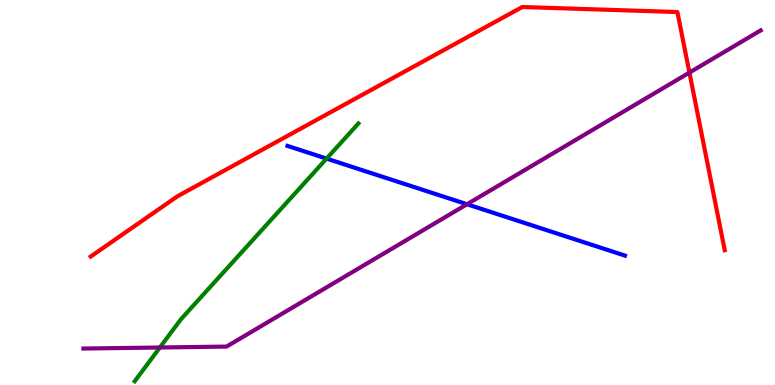[{'lines': ['blue', 'red'], 'intersections': []}, {'lines': ['green', 'red'], 'intersections': []}, {'lines': ['purple', 'red'], 'intersections': [{'x': 8.9, 'y': 8.11}]}, {'lines': ['blue', 'green'], 'intersections': [{'x': 4.21, 'y': 5.88}]}, {'lines': ['blue', 'purple'], 'intersections': [{'x': 6.03, 'y': 4.69}]}, {'lines': ['green', 'purple'], 'intersections': [{'x': 2.06, 'y': 0.974}]}]